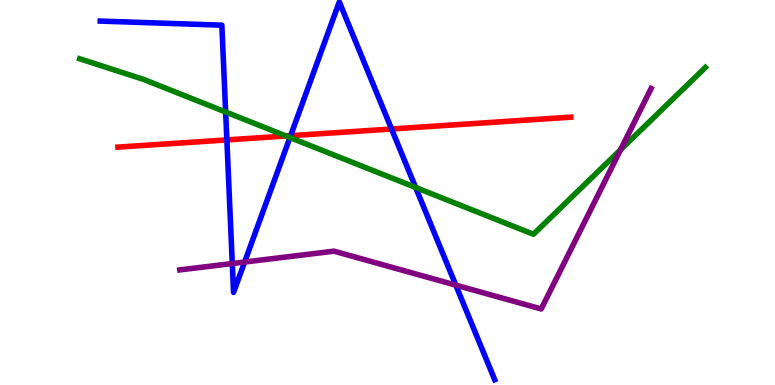[{'lines': ['blue', 'red'], 'intersections': [{'x': 2.93, 'y': 6.37}, {'x': 3.75, 'y': 6.48}, {'x': 5.05, 'y': 6.65}]}, {'lines': ['green', 'red'], 'intersections': [{'x': 3.69, 'y': 6.47}]}, {'lines': ['purple', 'red'], 'intersections': []}, {'lines': ['blue', 'green'], 'intersections': [{'x': 2.91, 'y': 7.09}, {'x': 3.74, 'y': 6.43}, {'x': 5.36, 'y': 5.13}]}, {'lines': ['blue', 'purple'], 'intersections': [{'x': 3.0, 'y': 3.16}, {'x': 3.16, 'y': 3.19}, {'x': 5.88, 'y': 2.59}]}, {'lines': ['green', 'purple'], 'intersections': [{'x': 8.01, 'y': 6.11}]}]